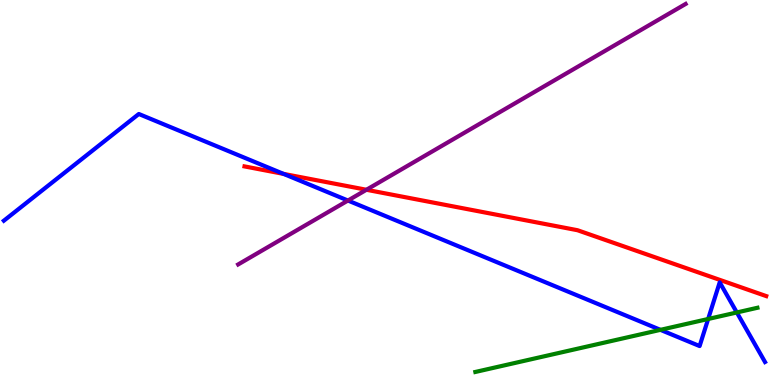[{'lines': ['blue', 'red'], 'intersections': [{'x': 3.66, 'y': 5.48}]}, {'lines': ['green', 'red'], 'intersections': []}, {'lines': ['purple', 'red'], 'intersections': [{'x': 4.73, 'y': 5.07}]}, {'lines': ['blue', 'green'], 'intersections': [{'x': 8.52, 'y': 1.43}, {'x': 9.14, 'y': 1.71}, {'x': 9.51, 'y': 1.88}]}, {'lines': ['blue', 'purple'], 'intersections': [{'x': 4.49, 'y': 4.79}]}, {'lines': ['green', 'purple'], 'intersections': []}]